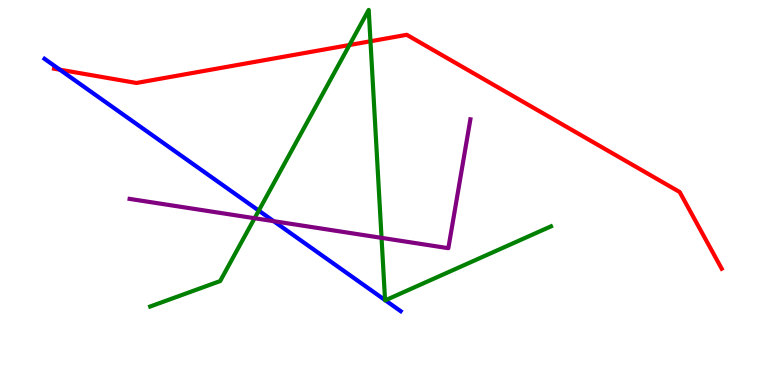[{'lines': ['blue', 'red'], 'intersections': [{'x': 0.772, 'y': 8.19}]}, {'lines': ['green', 'red'], 'intersections': [{'x': 4.51, 'y': 8.83}, {'x': 4.78, 'y': 8.93}]}, {'lines': ['purple', 'red'], 'intersections': []}, {'lines': ['blue', 'green'], 'intersections': [{'x': 3.34, 'y': 4.53}, {'x': 4.97, 'y': 2.21}, {'x': 4.97, 'y': 2.2}]}, {'lines': ['blue', 'purple'], 'intersections': [{'x': 3.53, 'y': 4.26}]}, {'lines': ['green', 'purple'], 'intersections': [{'x': 3.29, 'y': 4.33}, {'x': 4.92, 'y': 3.82}]}]